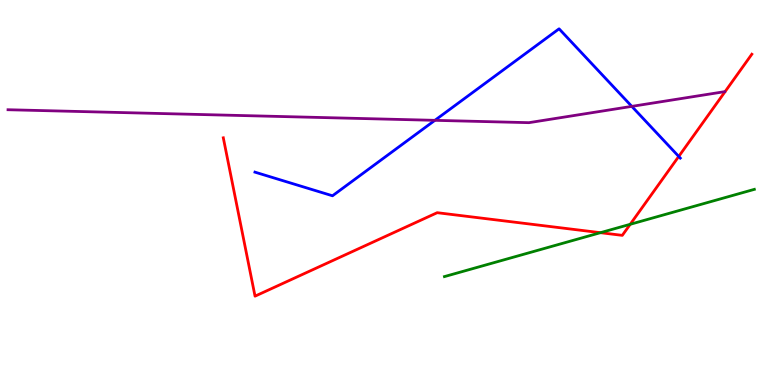[{'lines': ['blue', 'red'], 'intersections': [{'x': 8.76, 'y': 5.94}]}, {'lines': ['green', 'red'], 'intersections': [{'x': 7.75, 'y': 3.96}, {'x': 8.13, 'y': 4.17}]}, {'lines': ['purple', 'red'], 'intersections': []}, {'lines': ['blue', 'green'], 'intersections': []}, {'lines': ['blue', 'purple'], 'intersections': [{'x': 5.61, 'y': 6.87}, {'x': 8.15, 'y': 7.24}]}, {'lines': ['green', 'purple'], 'intersections': []}]